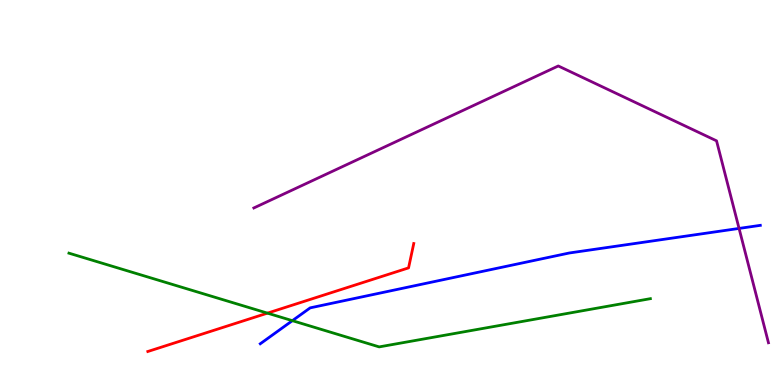[{'lines': ['blue', 'red'], 'intersections': []}, {'lines': ['green', 'red'], 'intersections': [{'x': 3.45, 'y': 1.87}]}, {'lines': ['purple', 'red'], 'intersections': []}, {'lines': ['blue', 'green'], 'intersections': [{'x': 3.77, 'y': 1.67}]}, {'lines': ['blue', 'purple'], 'intersections': [{'x': 9.54, 'y': 4.07}]}, {'lines': ['green', 'purple'], 'intersections': []}]